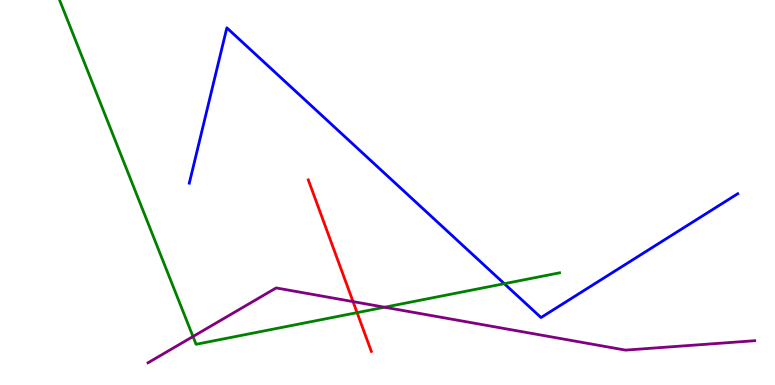[{'lines': ['blue', 'red'], 'intersections': []}, {'lines': ['green', 'red'], 'intersections': [{'x': 4.61, 'y': 1.88}]}, {'lines': ['purple', 'red'], 'intersections': [{'x': 4.56, 'y': 2.17}]}, {'lines': ['blue', 'green'], 'intersections': [{'x': 6.51, 'y': 2.63}]}, {'lines': ['blue', 'purple'], 'intersections': []}, {'lines': ['green', 'purple'], 'intersections': [{'x': 2.49, 'y': 1.26}, {'x': 4.96, 'y': 2.02}]}]